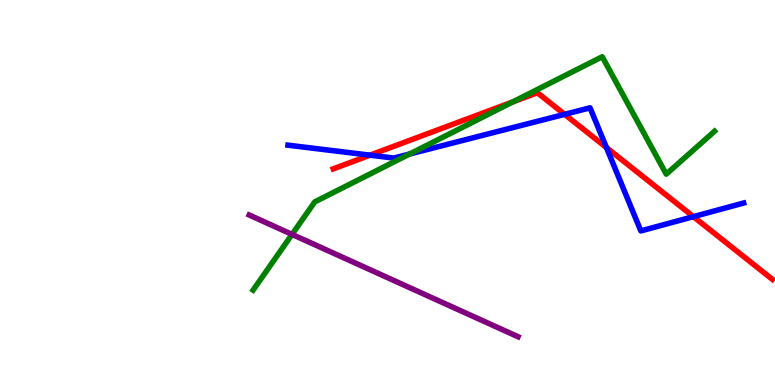[{'lines': ['blue', 'red'], 'intersections': [{'x': 4.77, 'y': 5.97}, {'x': 7.29, 'y': 7.03}, {'x': 7.83, 'y': 6.17}, {'x': 8.95, 'y': 4.37}]}, {'lines': ['green', 'red'], 'intersections': [{'x': 6.62, 'y': 7.35}]}, {'lines': ['purple', 'red'], 'intersections': []}, {'lines': ['blue', 'green'], 'intersections': [{'x': 5.28, 'y': 6.0}]}, {'lines': ['blue', 'purple'], 'intersections': []}, {'lines': ['green', 'purple'], 'intersections': [{'x': 3.77, 'y': 3.91}]}]